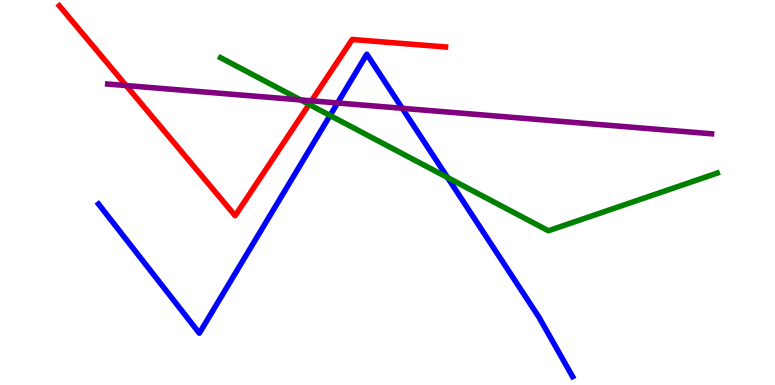[{'lines': ['blue', 'red'], 'intersections': []}, {'lines': ['green', 'red'], 'intersections': [{'x': 3.99, 'y': 7.29}]}, {'lines': ['purple', 'red'], 'intersections': [{'x': 1.63, 'y': 7.78}, {'x': 4.02, 'y': 7.38}]}, {'lines': ['blue', 'green'], 'intersections': [{'x': 4.26, 'y': 7.0}, {'x': 5.77, 'y': 5.39}]}, {'lines': ['blue', 'purple'], 'intersections': [{'x': 4.36, 'y': 7.33}, {'x': 5.19, 'y': 7.19}]}, {'lines': ['green', 'purple'], 'intersections': [{'x': 3.88, 'y': 7.4}]}]